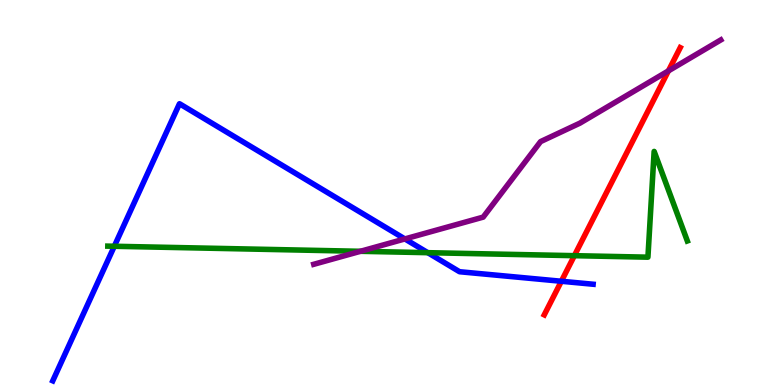[{'lines': ['blue', 'red'], 'intersections': [{'x': 7.24, 'y': 2.69}]}, {'lines': ['green', 'red'], 'intersections': [{'x': 7.41, 'y': 3.36}]}, {'lines': ['purple', 'red'], 'intersections': [{'x': 8.62, 'y': 8.16}]}, {'lines': ['blue', 'green'], 'intersections': [{'x': 1.47, 'y': 3.6}, {'x': 5.52, 'y': 3.44}]}, {'lines': ['blue', 'purple'], 'intersections': [{'x': 5.22, 'y': 3.79}]}, {'lines': ['green', 'purple'], 'intersections': [{'x': 4.65, 'y': 3.47}]}]